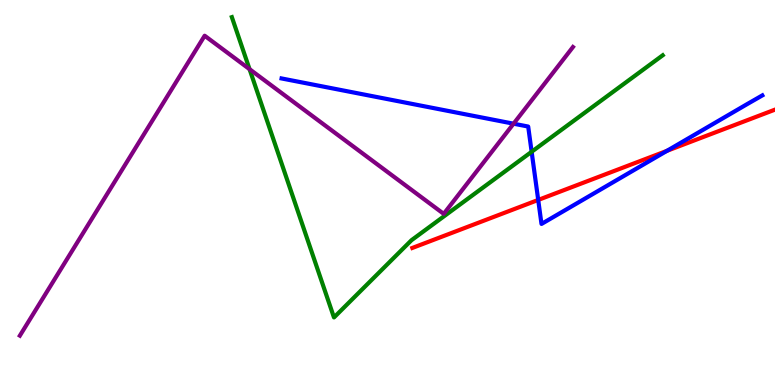[{'lines': ['blue', 'red'], 'intersections': [{'x': 6.94, 'y': 4.81}, {'x': 8.61, 'y': 6.08}]}, {'lines': ['green', 'red'], 'intersections': []}, {'lines': ['purple', 'red'], 'intersections': []}, {'lines': ['blue', 'green'], 'intersections': [{'x': 6.86, 'y': 6.06}]}, {'lines': ['blue', 'purple'], 'intersections': [{'x': 6.63, 'y': 6.79}]}, {'lines': ['green', 'purple'], 'intersections': [{'x': 3.22, 'y': 8.2}]}]